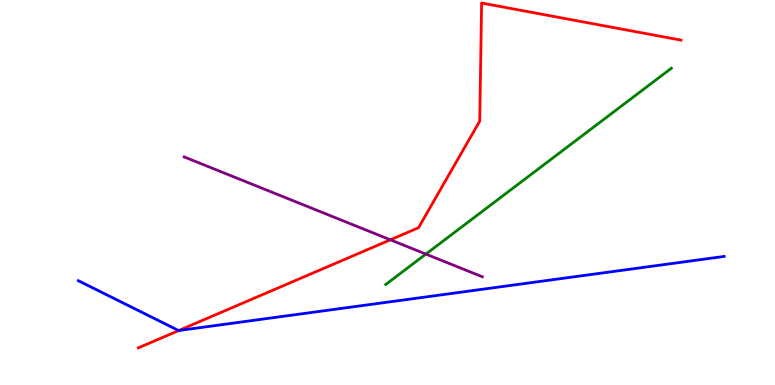[{'lines': ['blue', 'red'], 'intersections': [{'x': 2.31, 'y': 1.42}]}, {'lines': ['green', 'red'], 'intersections': []}, {'lines': ['purple', 'red'], 'intersections': [{'x': 5.04, 'y': 3.77}]}, {'lines': ['blue', 'green'], 'intersections': []}, {'lines': ['blue', 'purple'], 'intersections': []}, {'lines': ['green', 'purple'], 'intersections': [{'x': 5.5, 'y': 3.4}]}]